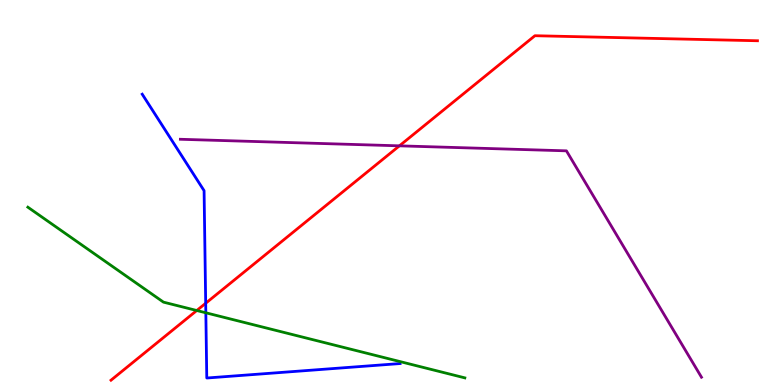[{'lines': ['blue', 'red'], 'intersections': [{'x': 2.65, 'y': 2.12}]}, {'lines': ['green', 'red'], 'intersections': [{'x': 2.54, 'y': 1.93}]}, {'lines': ['purple', 'red'], 'intersections': [{'x': 5.15, 'y': 6.21}]}, {'lines': ['blue', 'green'], 'intersections': [{'x': 2.66, 'y': 1.88}]}, {'lines': ['blue', 'purple'], 'intersections': []}, {'lines': ['green', 'purple'], 'intersections': []}]